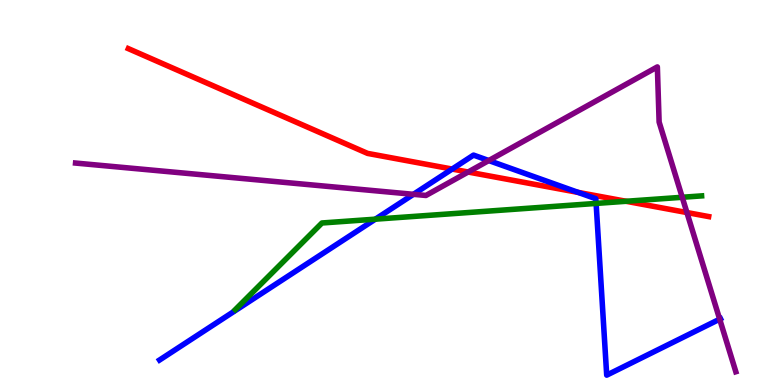[{'lines': ['blue', 'red'], 'intersections': [{'x': 5.83, 'y': 5.61}, {'x': 7.46, 'y': 5.0}]}, {'lines': ['green', 'red'], 'intersections': [{'x': 8.08, 'y': 4.77}]}, {'lines': ['purple', 'red'], 'intersections': [{'x': 6.04, 'y': 5.53}, {'x': 8.86, 'y': 4.48}]}, {'lines': ['blue', 'green'], 'intersections': [{'x': 4.84, 'y': 4.31}, {'x': 7.69, 'y': 4.72}]}, {'lines': ['blue', 'purple'], 'intersections': [{'x': 5.33, 'y': 4.95}, {'x': 6.31, 'y': 5.83}, {'x': 9.29, 'y': 1.71}]}, {'lines': ['green', 'purple'], 'intersections': [{'x': 8.8, 'y': 4.88}]}]